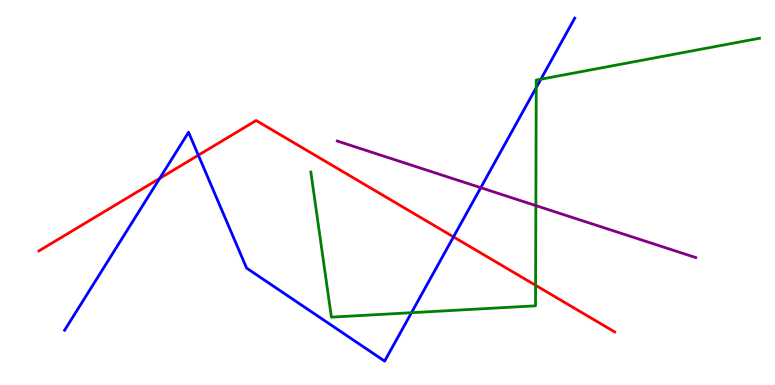[{'lines': ['blue', 'red'], 'intersections': [{'x': 2.06, 'y': 5.37}, {'x': 2.56, 'y': 5.97}, {'x': 5.85, 'y': 3.85}]}, {'lines': ['green', 'red'], 'intersections': [{'x': 6.91, 'y': 2.59}]}, {'lines': ['purple', 'red'], 'intersections': []}, {'lines': ['blue', 'green'], 'intersections': [{'x': 5.31, 'y': 1.88}, {'x': 6.92, 'y': 7.72}, {'x': 6.98, 'y': 7.94}]}, {'lines': ['blue', 'purple'], 'intersections': [{'x': 6.2, 'y': 5.12}]}, {'lines': ['green', 'purple'], 'intersections': [{'x': 6.91, 'y': 4.66}]}]